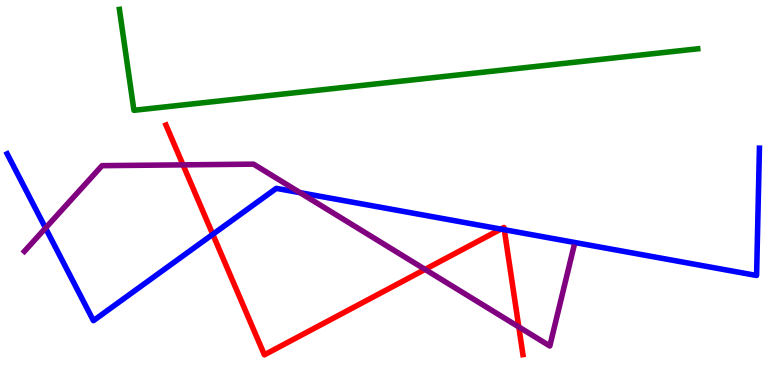[{'lines': ['blue', 'red'], 'intersections': [{'x': 2.75, 'y': 3.91}, {'x': 6.46, 'y': 4.05}, {'x': 6.51, 'y': 4.03}]}, {'lines': ['green', 'red'], 'intersections': []}, {'lines': ['purple', 'red'], 'intersections': [{'x': 2.36, 'y': 5.72}, {'x': 5.48, 'y': 3.0}, {'x': 6.69, 'y': 1.51}]}, {'lines': ['blue', 'green'], 'intersections': []}, {'lines': ['blue', 'purple'], 'intersections': [{'x': 0.587, 'y': 4.08}, {'x': 3.87, 'y': 5.0}]}, {'lines': ['green', 'purple'], 'intersections': []}]